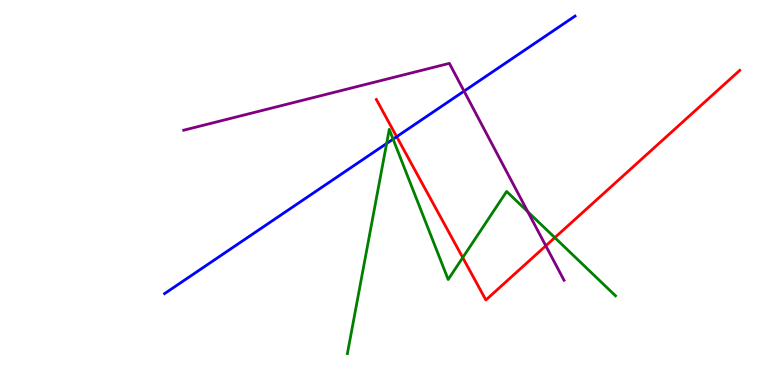[{'lines': ['blue', 'red'], 'intersections': [{'x': 5.12, 'y': 6.45}]}, {'lines': ['green', 'red'], 'intersections': [{'x': 5.97, 'y': 3.31}, {'x': 7.16, 'y': 3.83}]}, {'lines': ['purple', 'red'], 'intersections': [{'x': 7.04, 'y': 3.62}]}, {'lines': ['blue', 'green'], 'intersections': [{'x': 4.99, 'y': 6.27}, {'x': 5.07, 'y': 6.39}]}, {'lines': ['blue', 'purple'], 'intersections': [{'x': 5.99, 'y': 7.63}]}, {'lines': ['green', 'purple'], 'intersections': [{'x': 6.81, 'y': 4.5}]}]